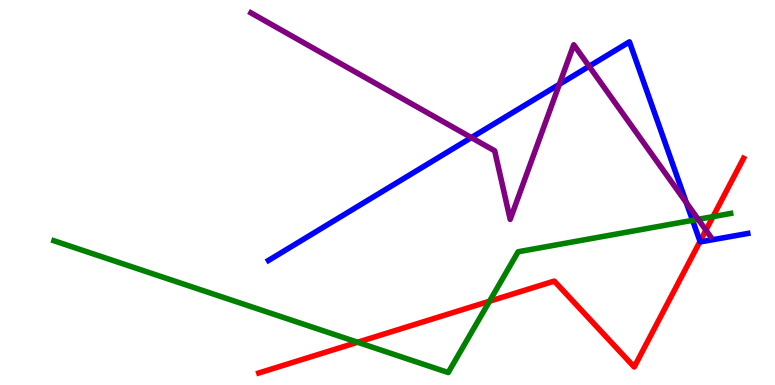[{'lines': ['blue', 'red'], 'intersections': [{'x': 9.03, 'y': 3.73}]}, {'lines': ['green', 'red'], 'intersections': [{'x': 4.61, 'y': 1.11}, {'x': 6.32, 'y': 2.18}, {'x': 9.2, 'y': 4.37}]}, {'lines': ['purple', 'red'], 'intersections': [{'x': 9.11, 'y': 4.02}]}, {'lines': ['blue', 'green'], 'intersections': [{'x': 8.94, 'y': 4.28}]}, {'lines': ['blue', 'purple'], 'intersections': [{'x': 6.08, 'y': 6.43}, {'x': 7.22, 'y': 7.81}, {'x': 7.6, 'y': 8.28}, {'x': 8.86, 'y': 4.74}]}, {'lines': ['green', 'purple'], 'intersections': [{'x': 9.01, 'y': 4.3}]}]